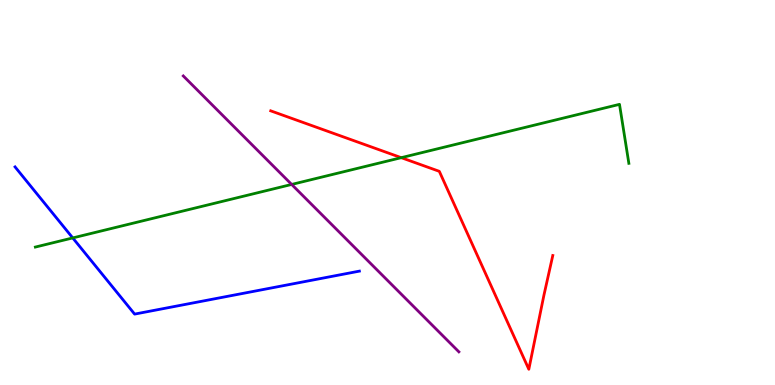[{'lines': ['blue', 'red'], 'intersections': []}, {'lines': ['green', 'red'], 'intersections': [{'x': 5.18, 'y': 5.9}]}, {'lines': ['purple', 'red'], 'intersections': []}, {'lines': ['blue', 'green'], 'intersections': [{'x': 0.939, 'y': 3.82}]}, {'lines': ['blue', 'purple'], 'intersections': []}, {'lines': ['green', 'purple'], 'intersections': [{'x': 3.76, 'y': 5.21}]}]